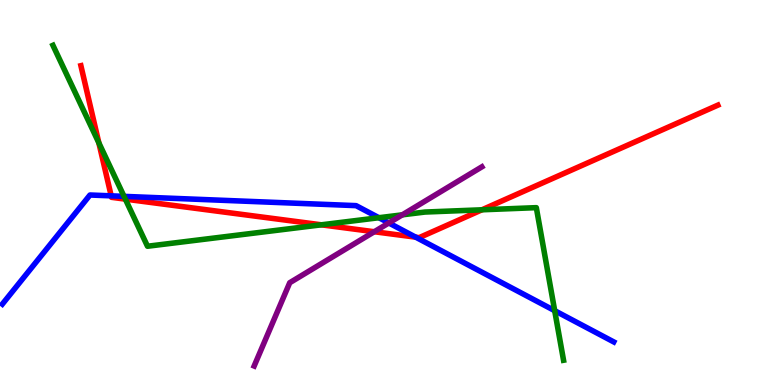[{'lines': ['blue', 'red'], 'intersections': [{'x': 1.43, 'y': 4.91}, {'x': 5.36, 'y': 3.84}]}, {'lines': ['green', 'red'], 'intersections': [{'x': 1.28, 'y': 6.29}, {'x': 1.62, 'y': 4.83}, {'x': 4.15, 'y': 4.16}, {'x': 6.22, 'y': 4.55}]}, {'lines': ['purple', 'red'], 'intersections': [{'x': 4.83, 'y': 3.98}]}, {'lines': ['blue', 'green'], 'intersections': [{'x': 1.6, 'y': 4.9}, {'x': 4.89, 'y': 4.34}, {'x': 7.16, 'y': 1.93}]}, {'lines': ['blue', 'purple'], 'intersections': [{'x': 5.02, 'y': 4.21}]}, {'lines': ['green', 'purple'], 'intersections': [{'x': 5.19, 'y': 4.42}]}]